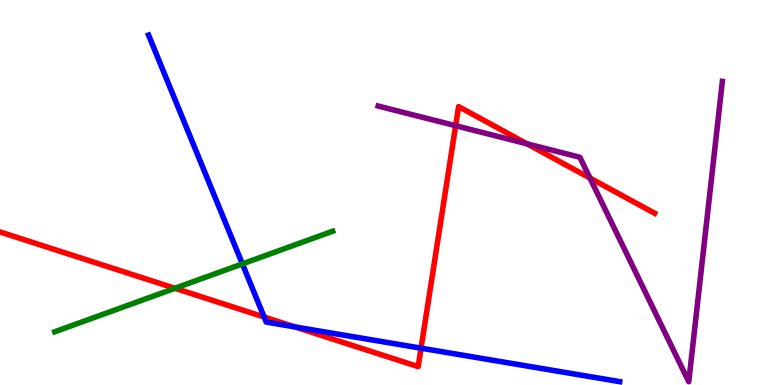[{'lines': ['blue', 'red'], 'intersections': [{'x': 3.41, 'y': 1.77}, {'x': 3.8, 'y': 1.51}, {'x': 5.43, 'y': 0.957}]}, {'lines': ['green', 'red'], 'intersections': [{'x': 2.26, 'y': 2.51}]}, {'lines': ['purple', 'red'], 'intersections': [{'x': 5.88, 'y': 6.73}, {'x': 6.8, 'y': 6.26}, {'x': 7.61, 'y': 5.38}]}, {'lines': ['blue', 'green'], 'intersections': [{'x': 3.13, 'y': 3.15}]}, {'lines': ['blue', 'purple'], 'intersections': []}, {'lines': ['green', 'purple'], 'intersections': []}]